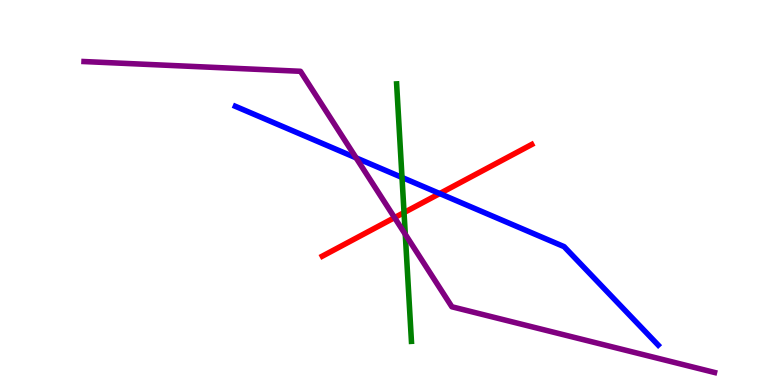[{'lines': ['blue', 'red'], 'intersections': [{'x': 5.67, 'y': 4.97}]}, {'lines': ['green', 'red'], 'intersections': [{'x': 5.21, 'y': 4.48}]}, {'lines': ['purple', 'red'], 'intersections': [{'x': 5.09, 'y': 4.35}]}, {'lines': ['blue', 'green'], 'intersections': [{'x': 5.19, 'y': 5.39}]}, {'lines': ['blue', 'purple'], 'intersections': [{'x': 4.59, 'y': 5.9}]}, {'lines': ['green', 'purple'], 'intersections': [{'x': 5.23, 'y': 3.91}]}]